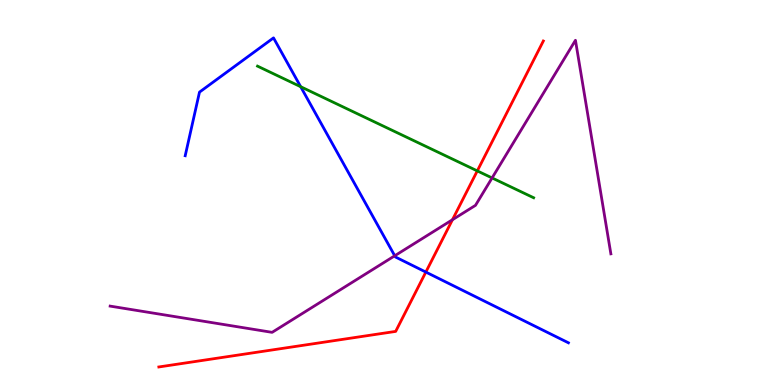[{'lines': ['blue', 'red'], 'intersections': [{'x': 5.49, 'y': 2.93}]}, {'lines': ['green', 'red'], 'intersections': [{'x': 6.16, 'y': 5.56}]}, {'lines': ['purple', 'red'], 'intersections': [{'x': 5.84, 'y': 4.29}]}, {'lines': ['blue', 'green'], 'intersections': [{'x': 3.88, 'y': 7.75}]}, {'lines': ['blue', 'purple'], 'intersections': [{'x': 5.09, 'y': 3.36}]}, {'lines': ['green', 'purple'], 'intersections': [{'x': 6.35, 'y': 5.38}]}]